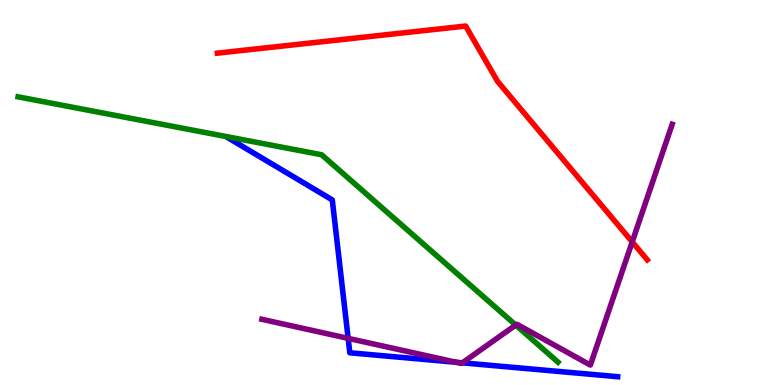[{'lines': ['blue', 'red'], 'intersections': []}, {'lines': ['green', 'red'], 'intersections': []}, {'lines': ['purple', 'red'], 'intersections': [{'x': 8.16, 'y': 3.72}]}, {'lines': ['blue', 'green'], 'intersections': []}, {'lines': ['blue', 'purple'], 'intersections': [{'x': 4.49, 'y': 1.21}, {'x': 5.89, 'y': 0.589}, {'x': 5.97, 'y': 0.576}]}, {'lines': ['green', 'purple'], 'intersections': [{'x': 6.65, 'y': 1.56}]}]